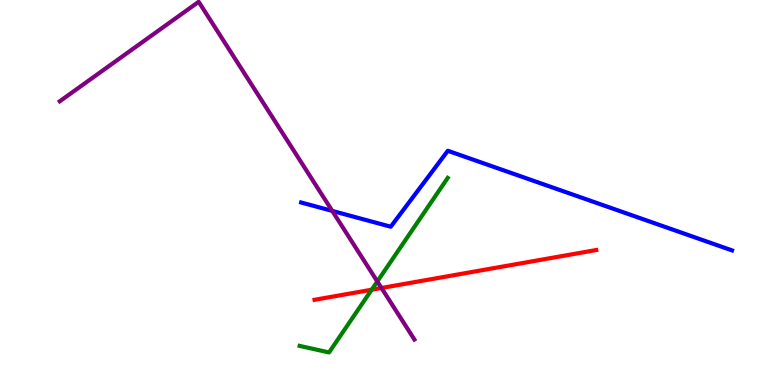[{'lines': ['blue', 'red'], 'intersections': []}, {'lines': ['green', 'red'], 'intersections': [{'x': 4.8, 'y': 2.47}]}, {'lines': ['purple', 'red'], 'intersections': [{'x': 4.92, 'y': 2.52}]}, {'lines': ['blue', 'green'], 'intersections': []}, {'lines': ['blue', 'purple'], 'intersections': [{'x': 4.29, 'y': 4.52}]}, {'lines': ['green', 'purple'], 'intersections': [{'x': 4.87, 'y': 2.69}]}]